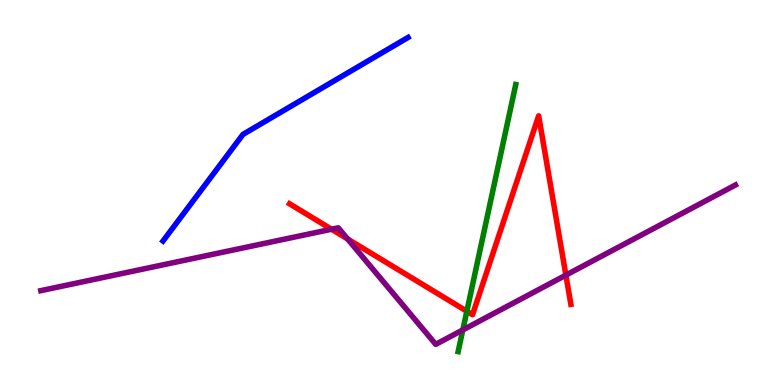[{'lines': ['blue', 'red'], 'intersections': []}, {'lines': ['green', 'red'], 'intersections': [{'x': 6.02, 'y': 1.92}]}, {'lines': ['purple', 'red'], 'intersections': [{'x': 4.28, 'y': 4.05}, {'x': 4.49, 'y': 3.79}, {'x': 7.3, 'y': 2.85}]}, {'lines': ['blue', 'green'], 'intersections': []}, {'lines': ['blue', 'purple'], 'intersections': []}, {'lines': ['green', 'purple'], 'intersections': [{'x': 5.97, 'y': 1.43}]}]